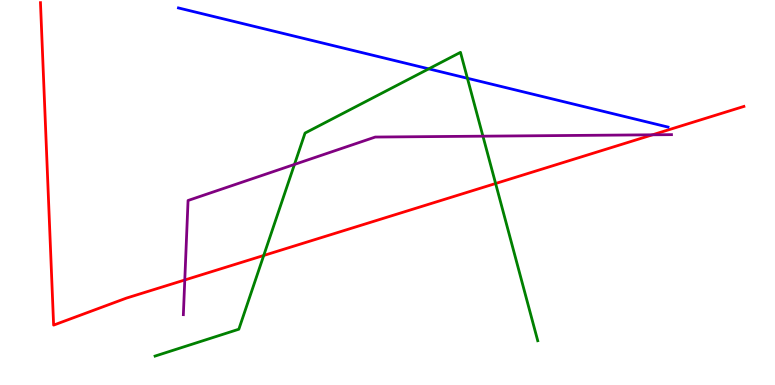[{'lines': ['blue', 'red'], 'intersections': []}, {'lines': ['green', 'red'], 'intersections': [{'x': 3.4, 'y': 3.36}, {'x': 6.39, 'y': 5.23}]}, {'lines': ['purple', 'red'], 'intersections': [{'x': 2.38, 'y': 2.73}, {'x': 8.42, 'y': 6.5}]}, {'lines': ['blue', 'green'], 'intersections': [{'x': 5.53, 'y': 8.21}, {'x': 6.03, 'y': 7.97}]}, {'lines': ['blue', 'purple'], 'intersections': []}, {'lines': ['green', 'purple'], 'intersections': [{'x': 3.8, 'y': 5.73}, {'x': 6.23, 'y': 6.46}]}]